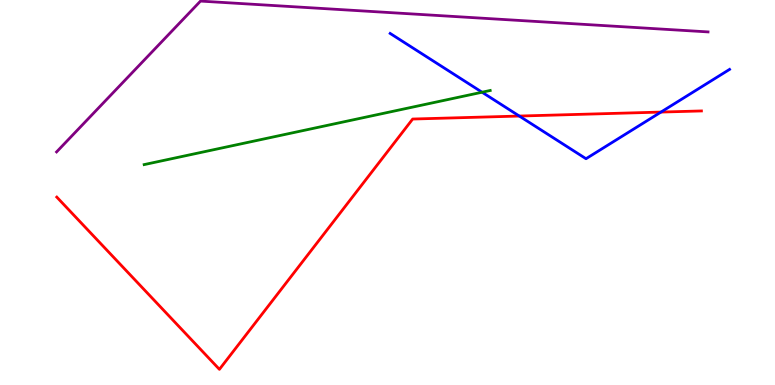[{'lines': ['blue', 'red'], 'intersections': [{'x': 6.7, 'y': 6.99}, {'x': 8.53, 'y': 7.09}]}, {'lines': ['green', 'red'], 'intersections': []}, {'lines': ['purple', 'red'], 'intersections': []}, {'lines': ['blue', 'green'], 'intersections': [{'x': 6.22, 'y': 7.6}]}, {'lines': ['blue', 'purple'], 'intersections': []}, {'lines': ['green', 'purple'], 'intersections': []}]